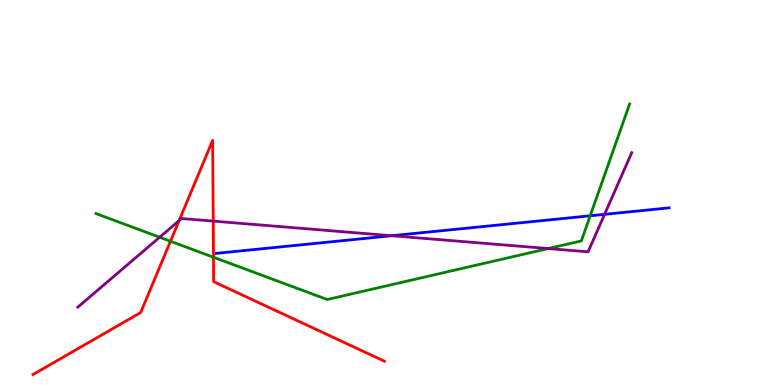[{'lines': ['blue', 'red'], 'intersections': []}, {'lines': ['green', 'red'], 'intersections': [{'x': 2.2, 'y': 3.73}, {'x': 2.75, 'y': 3.32}]}, {'lines': ['purple', 'red'], 'intersections': [{'x': 2.31, 'y': 4.27}, {'x': 2.75, 'y': 4.26}]}, {'lines': ['blue', 'green'], 'intersections': [{'x': 7.62, 'y': 4.4}]}, {'lines': ['blue', 'purple'], 'intersections': [{'x': 5.05, 'y': 3.88}, {'x': 7.8, 'y': 4.43}]}, {'lines': ['green', 'purple'], 'intersections': [{'x': 2.06, 'y': 3.84}, {'x': 7.07, 'y': 3.54}]}]